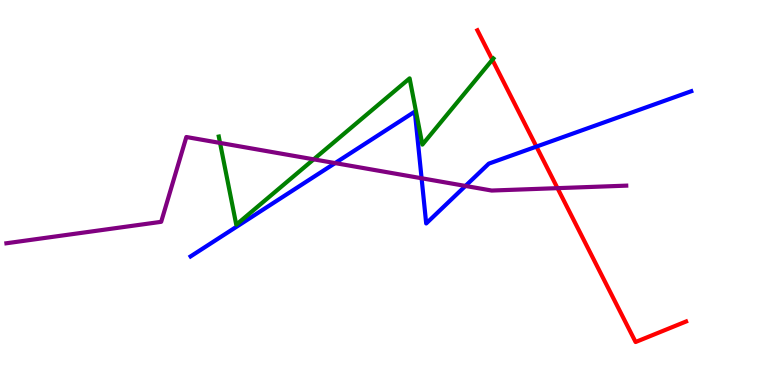[{'lines': ['blue', 'red'], 'intersections': [{'x': 6.92, 'y': 6.19}]}, {'lines': ['green', 'red'], 'intersections': [{'x': 6.35, 'y': 8.45}]}, {'lines': ['purple', 'red'], 'intersections': [{'x': 7.19, 'y': 5.11}]}, {'lines': ['blue', 'green'], 'intersections': []}, {'lines': ['blue', 'purple'], 'intersections': [{'x': 4.32, 'y': 5.76}, {'x': 5.44, 'y': 5.37}, {'x': 6.01, 'y': 5.17}]}, {'lines': ['green', 'purple'], 'intersections': [{'x': 2.84, 'y': 6.29}, {'x': 4.05, 'y': 5.86}]}]